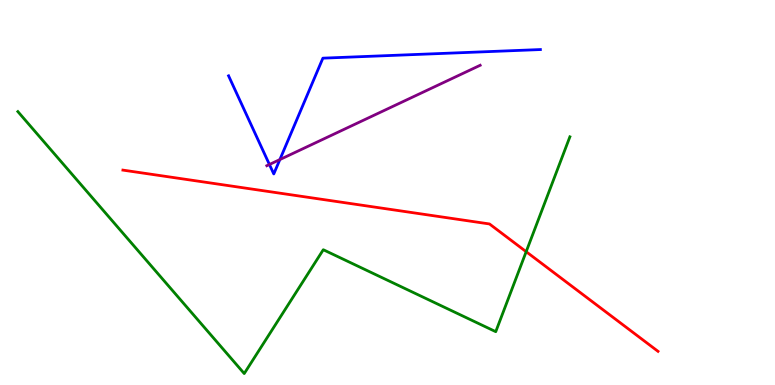[{'lines': ['blue', 'red'], 'intersections': []}, {'lines': ['green', 'red'], 'intersections': [{'x': 6.79, 'y': 3.46}]}, {'lines': ['purple', 'red'], 'intersections': []}, {'lines': ['blue', 'green'], 'intersections': []}, {'lines': ['blue', 'purple'], 'intersections': [{'x': 3.48, 'y': 5.73}, {'x': 3.61, 'y': 5.86}]}, {'lines': ['green', 'purple'], 'intersections': []}]